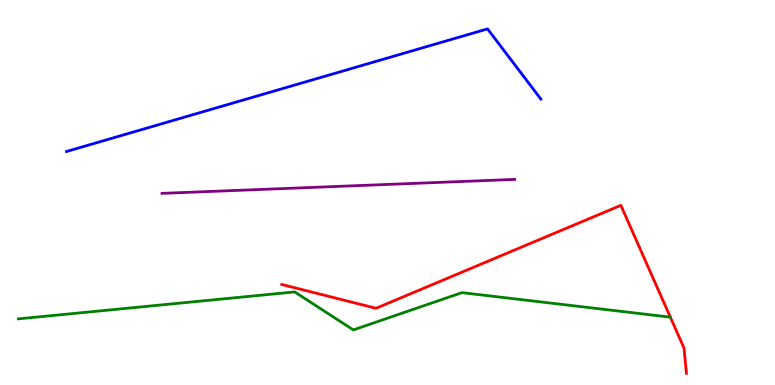[{'lines': ['blue', 'red'], 'intersections': []}, {'lines': ['green', 'red'], 'intersections': []}, {'lines': ['purple', 'red'], 'intersections': []}, {'lines': ['blue', 'green'], 'intersections': []}, {'lines': ['blue', 'purple'], 'intersections': []}, {'lines': ['green', 'purple'], 'intersections': []}]